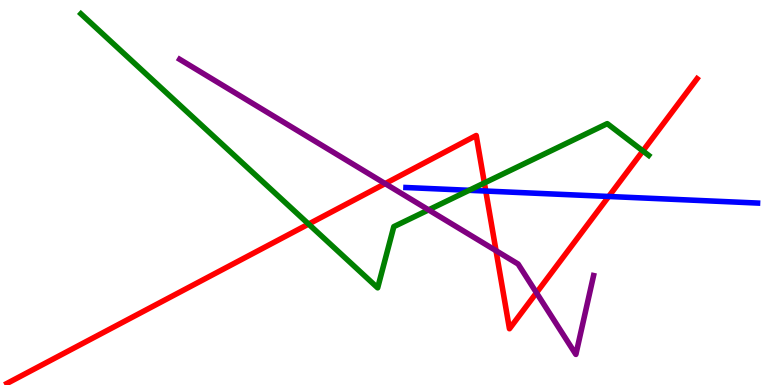[{'lines': ['blue', 'red'], 'intersections': [{'x': 6.27, 'y': 5.04}, {'x': 7.85, 'y': 4.9}]}, {'lines': ['green', 'red'], 'intersections': [{'x': 3.98, 'y': 4.18}, {'x': 6.25, 'y': 5.25}, {'x': 8.3, 'y': 6.08}]}, {'lines': ['purple', 'red'], 'intersections': [{'x': 4.97, 'y': 5.23}, {'x': 6.4, 'y': 3.49}, {'x': 6.92, 'y': 2.4}]}, {'lines': ['blue', 'green'], 'intersections': [{'x': 6.05, 'y': 5.06}]}, {'lines': ['blue', 'purple'], 'intersections': []}, {'lines': ['green', 'purple'], 'intersections': [{'x': 5.53, 'y': 4.55}]}]